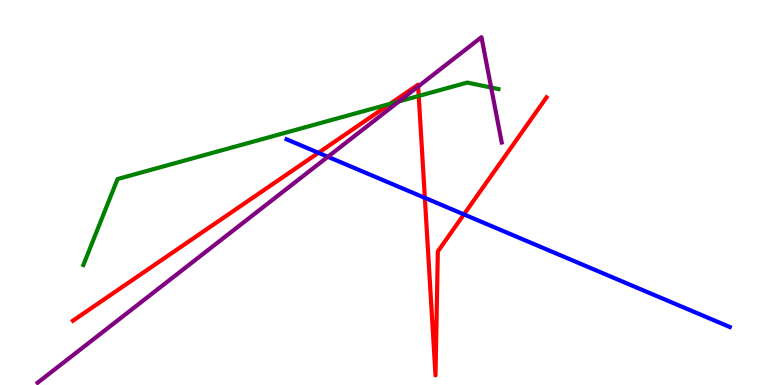[{'lines': ['blue', 'red'], 'intersections': [{'x': 4.11, 'y': 6.03}, {'x': 5.48, 'y': 4.86}, {'x': 5.99, 'y': 4.43}]}, {'lines': ['green', 'red'], 'intersections': [{'x': 5.03, 'y': 7.3}, {'x': 5.4, 'y': 7.51}]}, {'lines': ['purple', 'red'], 'intersections': [{'x': 5.4, 'y': 7.75}]}, {'lines': ['blue', 'green'], 'intersections': []}, {'lines': ['blue', 'purple'], 'intersections': [{'x': 4.23, 'y': 5.93}]}, {'lines': ['green', 'purple'], 'intersections': [{'x': 5.15, 'y': 7.37}, {'x': 6.34, 'y': 7.73}]}]